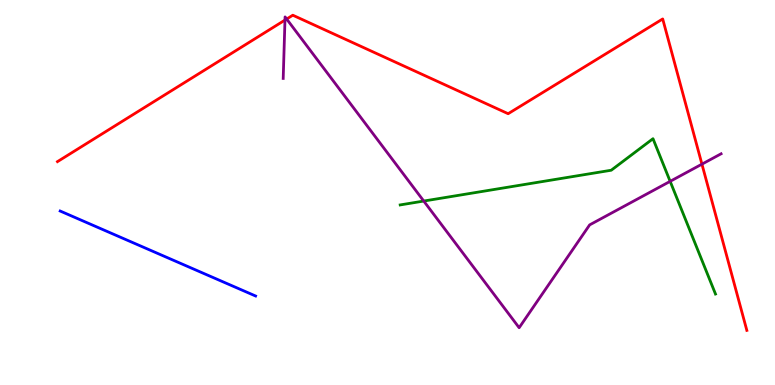[{'lines': ['blue', 'red'], 'intersections': []}, {'lines': ['green', 'red'], 'intersections': []}, {'lines': ['purple', 'red'], 'intersections': [{'x': 3.68, 'y': 9.48}, {'x': 3.7, 'y': 9.51}, {'x': 9.06, 'y': 5.74}]}, {'lines': ['blue', 'green'], 'intersections': []}, {'lines': ['blue', 'purple'], 'intersections': []}, {'lines': ['green', 'purple'], 'intersections': [{'x': 5.47, 'y': 4.78}, {'x': 8.65, 'y': 5.29}]}]